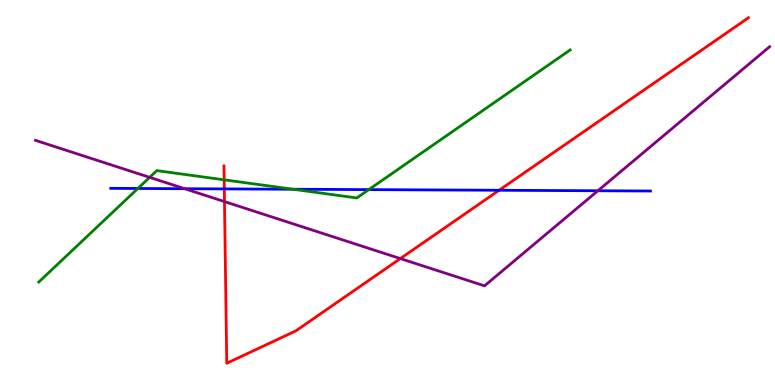[{'lines': ['blue', 'red'], 'intersections': [{'x': 2.89, 'y': 5.09}, {'x': 6.44, 'y': 5.06}]}, {'lines': ['green', 'red'], 'intersections': [{'x': 2.89, 'y': 5.33}]}, {'lines': ['purple', 'red'], 'intersections': [{'x': 2.9, 'y': 4.76}, {'x': 5.17, 'y': 3.28}]}, {'lines': ['blue', 'green'], 'intersections': [{'x': 1.78, 'y': 5.1}, {'x': 3.78, 'y': 5.08}, {'x': 4.76, 'y': 5.07}]}, {'lines': ['blue', 'purple'], 'intersections': [{'x': 2.38, 'y': 5.1}, {'x': 7.71, 'y': 5.05}]}, {'lines': ['green', 'purple'], 'intersections': [{'x': 1.93, 'y': 5.39}]}]